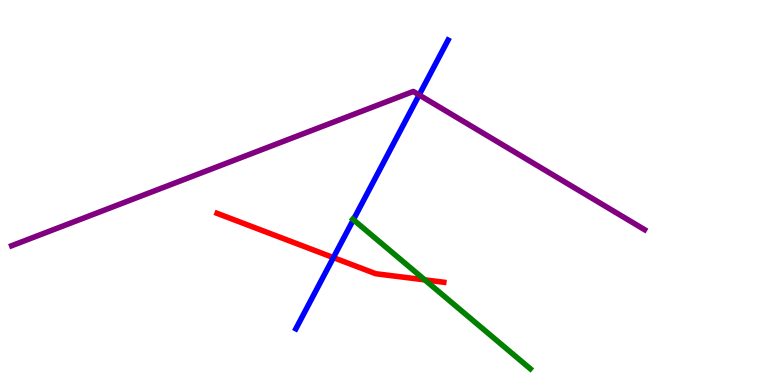[{'lines': ['blue', 'red'], 'intersections': [{'x': 4.3, 'y': 3.31}]}, {'lines': ['green', 'red'], 'intersections': [{'x': 5.48, 'y': 2.73}]}, {'lines': ['purple', 'red'], 'intersections': []}, {'lines': ['blue', 'green'], 'intersections': [{'x': 4.56, 'y': 4.29}]}, {'lines': ['blue', 'purple'], 'intersections': [{'x': 5.41, 'y': 7.53}]}, {'lines': ['green', 'purple'], 'intersections': []}]